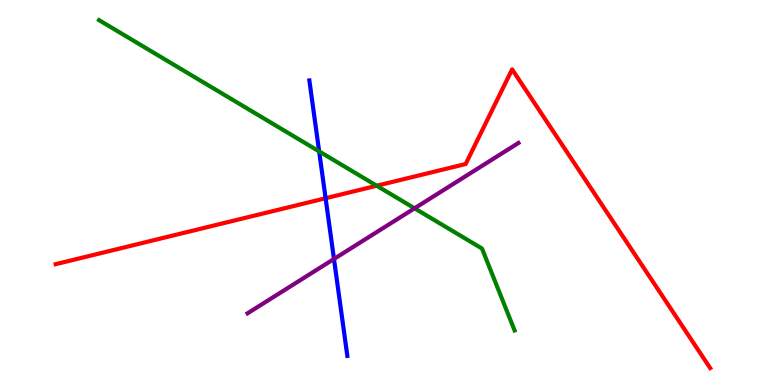[{'lines': ['blue', 'red'], 'intersections': [{'x': 4.2, 'y': 4.85}]}, {'lines': ['green', 'red'], 'intersections': [{'x': 4.86, 'y': 5.18}]}, {'lines': ['purple', 'red'], 'intersections': []}, {'lines': ['blue', 'green'], 'intersections': [{'x': 4.12, 'y': 6.07}]}, {'lines': ['blue', 'purple'], 'intersections': [{'x': 4.31, 'y': 3.27}]}, {'lines': ['green', 'purple'], 'intersections': [{'x': 5.35, 'y': 4.59}]}]